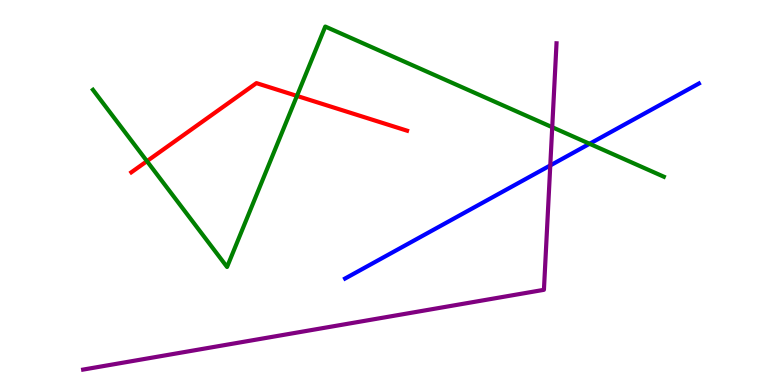[{'lines': ['blue', 'red'], 'intersections': []}, {'lines': ['green', 'red'], 'intersections': [{'x': 1.9, 'y': 5.81}, {'x': 3.83, 'y': 7.51}]}, {'lines': ['purple', 'red'], 'intersections': []}, {'lines': ['blue', 'green'], 'intersections': [{'x': 7.61, 'y': 6.27}]}, {'lines': ['blue', 'purple'], 'intersections': [{'x': 7.1, 'y': 5.7}]}, {'lines': ['green', 'purple'], 'intersections': [{'x': 7.13, 'y': 6.7}]}]